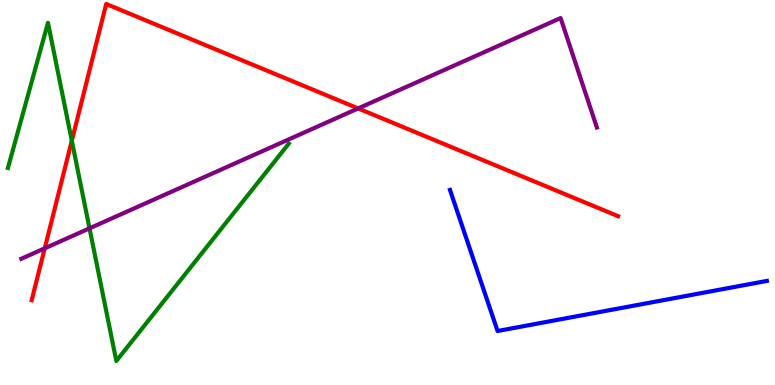[{'lines': ['blue', 'red'], 'intersections': []}, {'lines': ['green', 'red'], 'intersections': [{'x': 0.927, 'y': 6.34}]}, {'lines': ['purple', 'red'], 'intersections': [{'x': 0.577, 'y': 3.55}, {'x': 4.62, 'y': 7.18}]}, {'lines': ['blue', 'green'], 'intersections': []}, {'lines': ['blue', 'purple'], 'intersections': []}, {'lines': ['green', 'purple'], 'intersections': [{'x': 1.15, 'y': 4.07}]}]